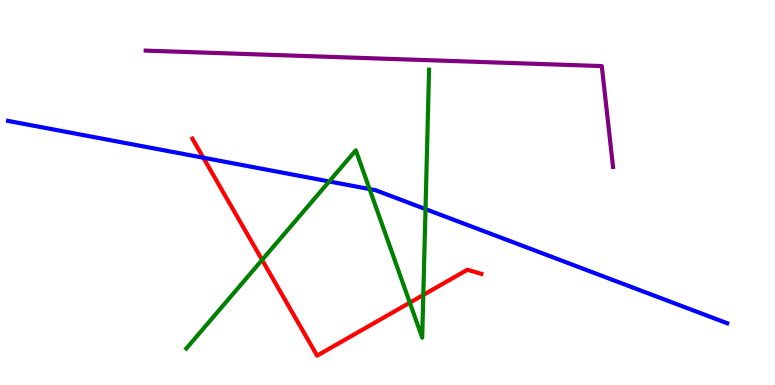[{'lines': ['blue', 'red'], 'intersections': [{'x': 2.62, 'y': 5.9}]}, {'lines': ['green', 'red'], 'intersections': [{'x': 3.38, 'y': 3.25}, {'x': 5.29, 'y': 2.14}, {'x': 5.46, 'y': 2.34}]}, {'lines': ['purple', 'red'], 'intersections': []}, {'lines': ['blue', 'green'], 'intersections': [{'x': 4.25, 'y': 5.29}, {'x': 4.77, 'y': 5.09}, {'x': 5.49, 'y': 4.57}]}, {'lines': ['blue', 'purple'], 'intersections': []}, {'lines': ['green', 'purple'], 'intersections': []}]